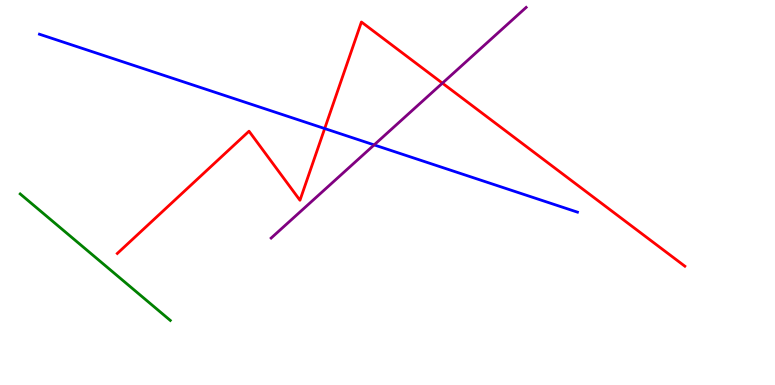[{'lines': ['blue', 'red'], 'intersections': [{'x': 4.19, 'y': 6.66}]}, {'lines': ['green', 'red'], 'intersections': []}, {'lines': ['purple', 'red'], 'intersections': [{'x': 5.71, 'y': 7.84}]}, {'lines': ['blue', 'green'], 'intersections': []}, {'lines': ['blue', 'purple'], 'intersections': [{'x': 4.83, 'y': 6.24}]}, {'lines': ['green', 'purple'], 'intersections': []}]